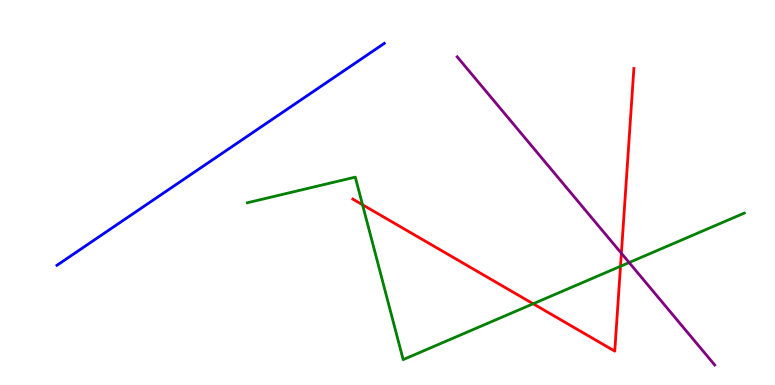[{'lines': ['blue', 'red'], 'intersections': []}, {'lines': ['green', 'red'], 'intersections': [{'x': 4.68, 'y': 4.68}, {'x': 6.88, 'y': 2.11}, {'x': 8.01, 'y': 3.08}]}, {'lines': ['purple', 'red'], 'intersections': [{'x': 8.02, 'y': 3.42}]}, {'lines': ['blue', 'green'], 'intersections': []}, {'lines': ['blue', 'purple'], 'intersections': []}, {'lines': ['green', 'purple'], 'intersections': [{'x': 8.12, 'y': 3.18}]}]